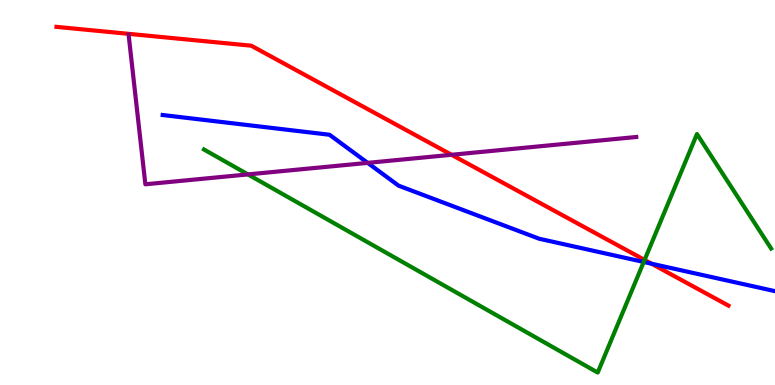[{'lines': ['blue', 'red'], 'intersections': [{'x': 8.41, 'y': 3.15}]}, {'lines': ['green', 'red'], 'intersections': [{'x': 8.32, 'y': 3.25}]}, {'lines': ['purple', 'red'], 'intersections': [{'x': 5.83, 'y': 5.98}]}, {'lines': ['blue', 'green'], 'intersections': [{'x': 8.31, 'y': 3.2}]}, {'lines': ['blue', 'purple'], 'intersections': [{'x': 4.74, 'y': 5.77}]}, {'lines': ['green', 'purple'], 'intersections': [{'x': 3.2, 'y': 5.47}]}]